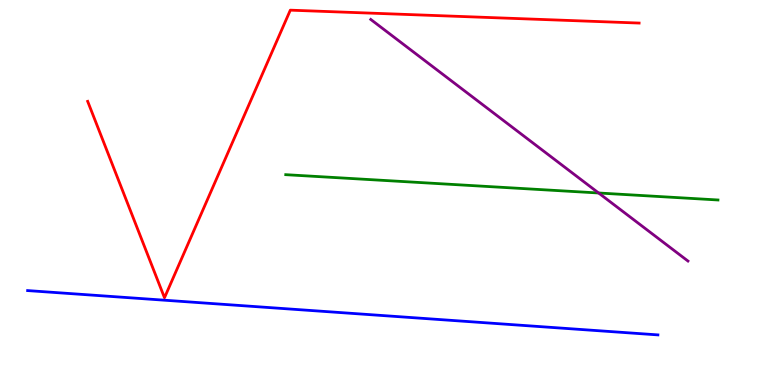[{'lines': ['blue', 'red'], 'intersections': []}, {'lines': ['green', 'red'], 'intersections': []}, {'lines': ['purple', 'red'], 'intersections': []}, {'lines': ['blue', 'green'], 'intersections': []}, {'lines': ['blue', 'purple'], 'intersections': []}, {'lines': ['green', 'purple'], 'intersections': [{'x': 7.72, 'y': 4.99}]}]